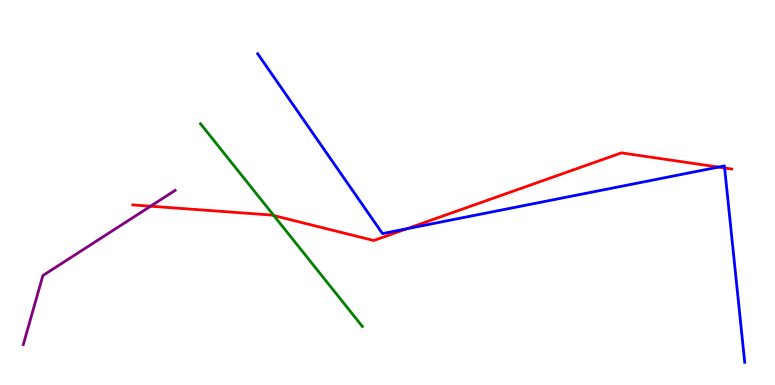[{'lines': ['blue', 'red'], 'intersections': [{'x': 5.25, 'y': 4.06}, {'x': 9.27, 'y': 5.66}, {'x': 9.35, 'y': 5.64}]}, {'lines': ['green', 'red'], 'intersections': [{'x': 3.53, 'y': 4.4}]}, {'lines': ['purple', 'red'], 'intersections': [{'x': 1.94, 'y': 4.64}]}, {'lines': ['blue', 'green'], 'intersections': []}, {'lines': ['blue', 'purple'], 'intersections': []}, {'lines': ['green', 'purple'], 'intersections': []}]